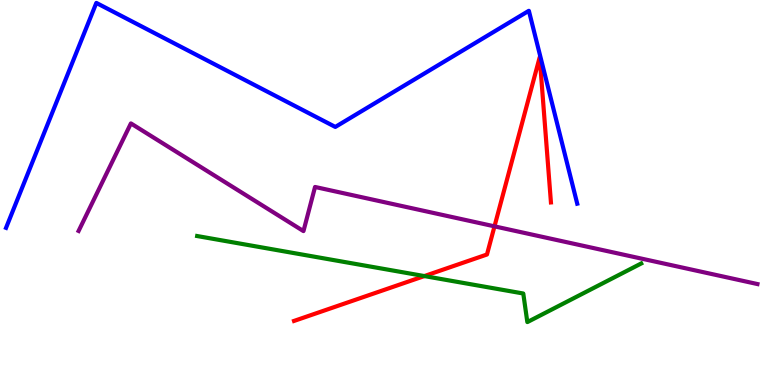[{'lines': ['blue', 'red'], 'intersections': []}, {'lines': ['green', 'red'], 'intersections': [{'x': 5.48, 'y': 2.83}]}, {'lines': ['purple', 'red'], 'intersections': [{'x': 6.38, 'y': 4.12}]}, {'lines': ['blue', 'green'], 'intersections': []}, {'lines': ['blue', 'purple'], 'intersections': []}, {'lines': ['green', 'purple'], 'intersections': []}]